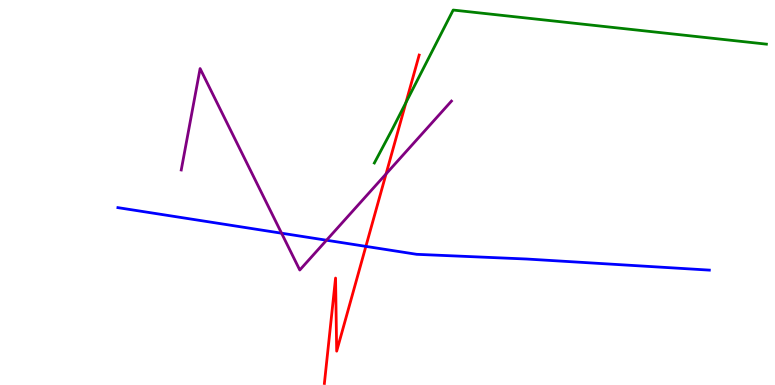[{'lines': ['blue', 'red'], 'intersections': [{'x': 4.72, 'y': 3.6}]}, {'lines': ['green', 'red'], 'intersections': [{'x': 5.24, 'y': 7.34}]}, {'lines': ['purple', 'red'], 'intersections': [{'x': 4.98, 'y': 5.48}]}, {'lines': ['blue', 'green'], 'intersections': []}, {'lines': ['blue', 'purple'], 'intersections': [{'x': 3.63, 'y': 3.94}, {'x': 4.21, 'y': 3.76}]}, {'lines': ['green', 'purple'], 'intersections': []}]